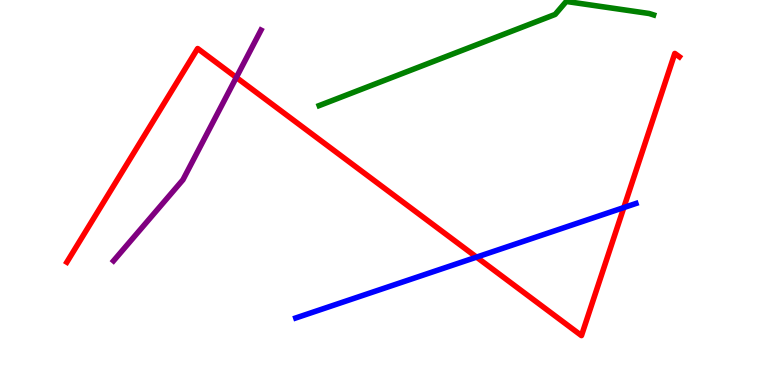[{'lines': ['blue', 'red'], 'intersections': [{'x': 6.15, 'y': 3.32}, {'x': 8.05, 'y': 4.61}]}, {'lines': ['green', 'red'], 'intersections': []}, {'lines': ['purple', 'red'], 'intersections': [{'x': 3.05, 'y': 7.99}]}, {'lines': ['blue', 'green'], 'intersections': []}, {'lines': ['blue', 'purple'], 'intersections': []}, {'lines': ['green', 'purple'], 'intersections': []}]